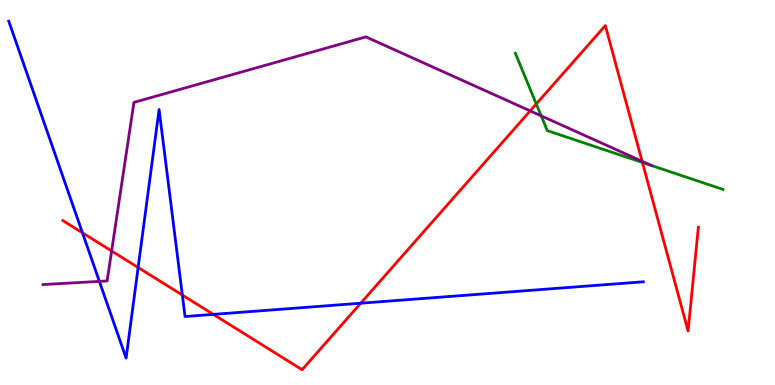[{'lines': ['blue', 'red'], 'intersections': [{'x': 1.06, 'y': 3.95}, {'x': 1.78, 'y': 3.05}, {'x': 2.35, 'y': 2.34}, {'x': 2.75, 'y': 1.83}, {'x': 4.65, 'y': 2.12}]}, {'lines': ['green', 'red'], 'intersections': [{'x': 6.92, 'y': 7.3}, {'x': 8.29, 'y': 5.78}]}, {'lines': ['purple', 'red'], 'intersections': [{'x': 1.44, 'y': 3.48}, {'x': 6.84, 'y': 7.12}, {'x': 8.29, 'y': 5.81}]}, {'lines': ['blue', 'green'], 'intersections': []}, {'lines': ['blue', 'purple'], 'intersections': [{'x': 1.28, 'y': 2.69}]}, {'lines': ['green', 'purple'], 'intersections': [{'x': 6.98, 'y': 6.99}, {'x': 8.4, 'y': 5.7}]}]